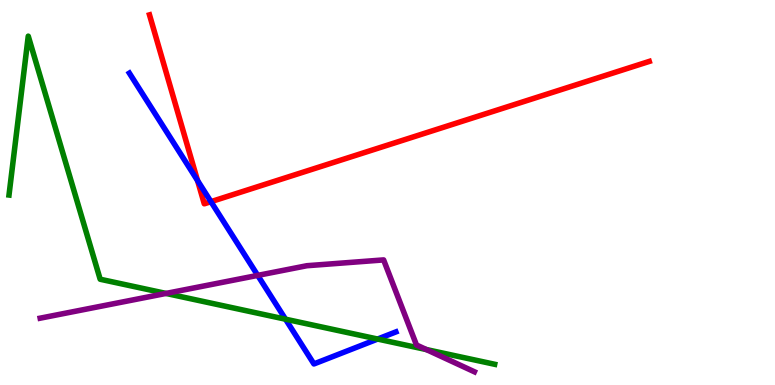[{'lines': ['blue', 'red'], 'intersections': [{'x': 2.55, 'y': 5.31}, {'x': 2.72, 'y': 4.76}]}, {'lines': ['green', 'red'], 'intersections': []}, {'lines': ['purple', 'red'], 'intersections': []}, {'lines': ['blue', 'green'], 'intersections': [{'x': 3.68, 'y': 1.71}, {'x': 4.87, 'y': 1.19}]}, {'lines': ['blue', 'purple'], 'intersections': [{'x': 3.33, 'y': 2.85}]}, {'lines': ['green', 'purple'], 'intersections': [{'x': 2.14, 'y': 2.38}, {'x': 5.5, 'y': 0.921}]}]